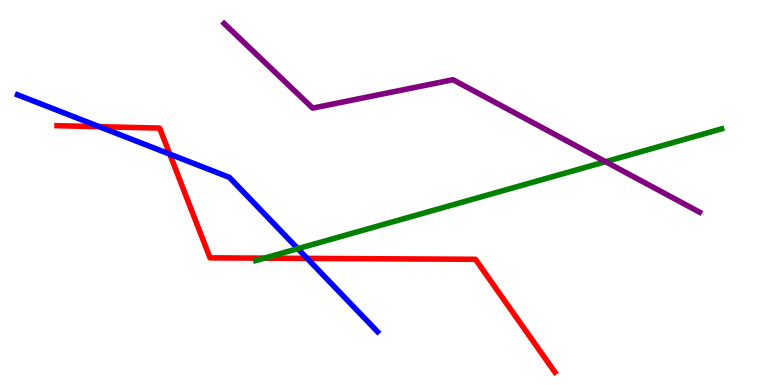[{'lines': ['blue', 'red'], 'intersections': [{'x': 1.28, 'y': 6.71}, {'x': 2.19, 'y': 6.0}, {'x': 3.96, 'y': 3.29}]}, {'lines': ['green', 'red'], 'intersections': [{'x': 3.41, 'y': 3.29}]}, {'lines': ['purple', 'red'], 'intersections': []}, {'lines': ['blue', 'green'], 'intersections': [{'x': 3.84, 'y': 3.54}]}, {'lines': ['blue', 'purple'], 'intersections': []}, {'lines': ['green', 'purple'], 'intersections': [{'x': 7.81, 'y': 5.8}]}]